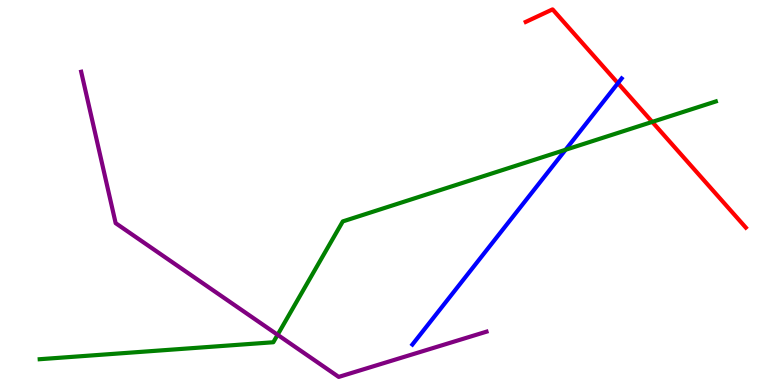[{'lines': ['blue', 'red'], 'intersections': [{'x': 7.97, 'y': 7.84}]}, {'lines': ['green', 'red'], 'intersections': [{'x': 8.42, 'y': 6.83}]}, {'lines': ['purple', 'red'], 'intersections': []}, {'lines': ['blue', 'green'], 'intersections': [{'x': 7.3, 'y': 6.11}]}, {'lines': ['blue', 'purple'], 'intersections': []}, {'lines': ['green', 'purple'], 'intersections': [{'x': 3.58, 'y': 1.3}]}]